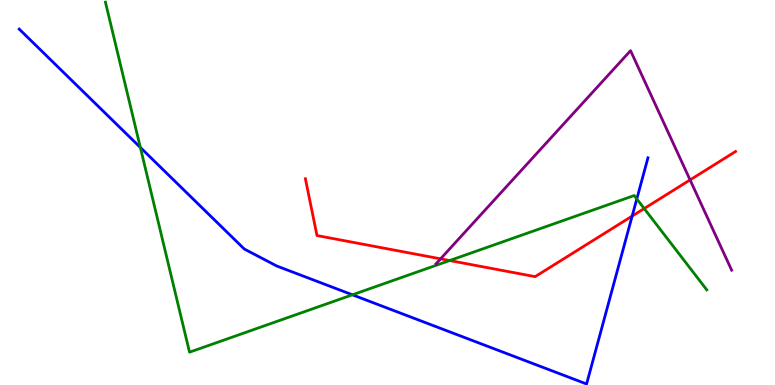[{'lines': ['blue', 'red'], 'intersections': [{'x': 8.16, 'y': 4.39}]}, {'lines': ['green', 'red'], 'intersections': [{'x': 5.8, 'y': 3.23}, {'x': 8.31, 'y': 4.58}]}, {'lines': ['purple', 'red'], 'intersections': [{'x': 5.68, 'y': 3.28}, {'x': 8.9, 'y': 5.33}]}, {'lines': ['blue', 'green'], 'intersections': [{'x': 1.81, 'y': 6.17}, {'x': 4.55, 'y': 2.34}, {'x': 8.22, 'y': 4.83}]}, {'lines': ['blue', 'purple'], 'intersections': []}, {'lines': ['green', 'purple'], 'intersections': []}]